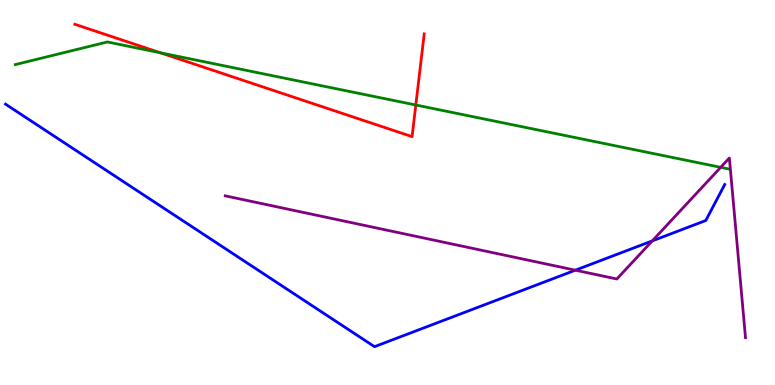[{'lines': ['blue', 'red'], 'intersections': []}, {'lines': ['green', 'red'], 'intersections': [{'x': 2.07, 'y': 8.63}, {'x': 5.37, 'y': 7.27}]}, {'lines': ['purple', 'red'], 'intersections': []}, {'lines': ['blue', 'green'], 'intersections': []}, {'lines': ['blue', 'purple'], 'intersections': [{'x': 7.42, 'y': 2.98}, {'x': 8.42, 'y': 3.74}]}, {'lines': ['green', 'purple'], 'intersections': [{'x': 9.3, 'y': 5.65}]}]